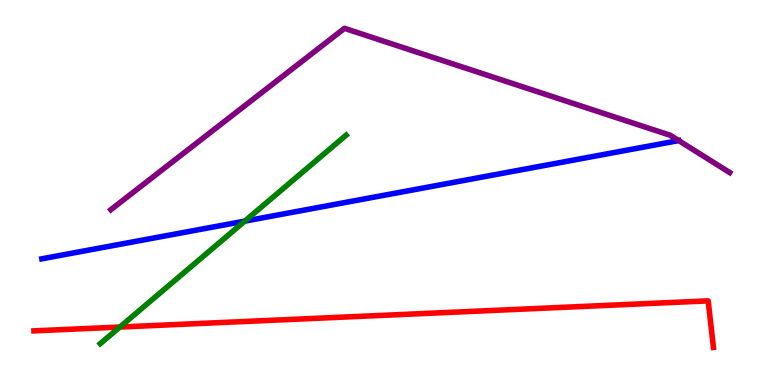[{'lines': ['blue', 'red'], 'intersections': []}, {'lines': ['green', 'red'], 'intersections': [{'x': 1.55, 'y': 1.51}]}, {'lines': ['purple', 'red'], 'intersections': []}, {'lines': ['blue', 'green'], 'intersections': [{'x': 3.16, 'y': 4.26}]}, {'lines': ['blue', 'purple'], 'intersections': []}, {'lines': ['green', 'purple'], 'intersections': []}]